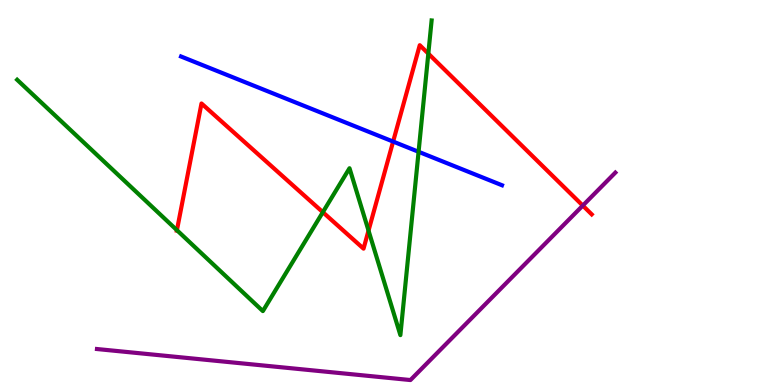[{'lines': ['blue', 'red'], 'intersections': [{'x': 5.07, 'y': 6.32}]}, {'lines': ['green', 'red'], 'intersections': [{'x': 2.28, 'y': 4.02}, {'x': 4.17, 'y': 4.49}, {'x': 4.76, 'y': 4.01}, {'x': 5.53, 'y': 8.61}]}, {'lines': ['purple', 'red'], 'intersections': [{'x': 7.52, 'y': 4.66}]}, {'lines': ['blue', 'green'], 'intersections': [{'x': 5.4, 'y': 6.06}]}, {'lines': ['blue', 'purple'], 'intersections': []}, {'lines': ['green', 'purple'], 'intersections': []}]